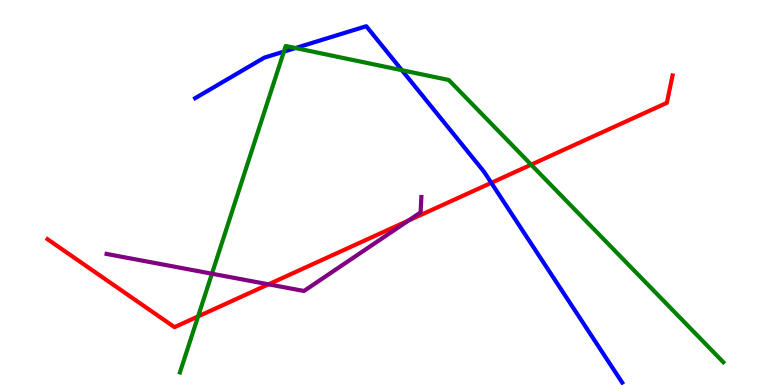[{'lines': ['blue', 'red'], 'intersections': [{'x': 6.34, 'y': 5.25}]}, {'lines': ['green', 'red'], 'intersections': [{'x': 2.56, 'y': 1.78}, {'x': 6.85, 'y': 5.72}]}, {'lines': ['purple', 'red'], 'intersections': [{'x': 3.46, 'y': 2.61}, {'x': 5.27, 'y': 4.27}]}, {'lines': ['blue', 'green'], 'intersections': [{'x': 3.66, 'y': 8.66}, {'x': 3.81, 'y': 8.75}, {'x': 5.19, 'y': 8.18}]}, {'lines': ['blue', 'purple'], 'intersections': []}, {'lines': ['green', 'purple'], 'intersections': [{'x': 2.73, 'y': 2.89}]}]